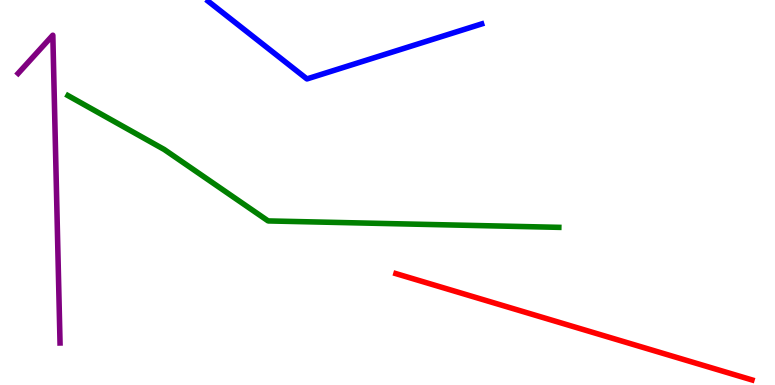[{'lines': ['blue', 'red'], 'intersections': []}, {'lines': ['green', 'red'], 'intersections': []}, {'lines': ['purple', 'red'], 'intersections': []}, {'lines': ['blue', 'green'], 'intersections': []}, {'lines': ['blue', 'purple'], 'intersections': []}, {'lines': ['green', 'purple'], 'intersections': []}]